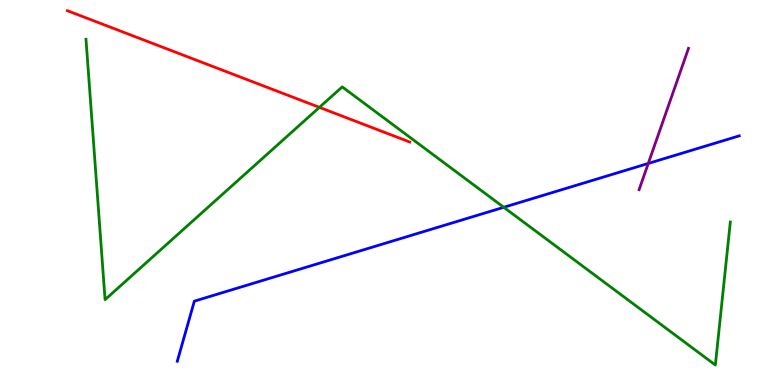[{'lines': ['blue', 'red'], 'intersections': []}, {'lines': ['green', 'red'], 'intersections': [{'x': 4.12, 'y': 7.21}]}, {'lines': ['purple', 'red'], 'intersections': []}, {'lines': ['blue', 'green'], 'intersections': [{'x': 6.5, 'y': 4.62}]}, {'lines': ['blue', 'purple'], 'intersections': [{'x': 8.36, 'y': 5.75}]}, {'lines': ['green', 'purple'], 'intersections': []}]